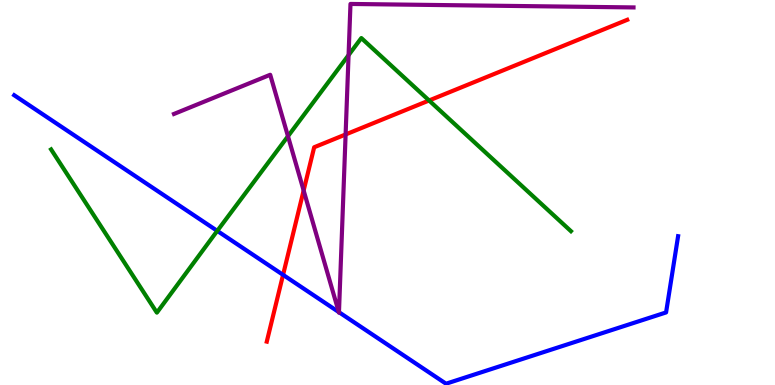[{'lines': ['blue', 'red'], 'intersections': [{'x': 3.65, 'y': 2.86}]}, {'lines': ['green', 'red'], 'intersections': [{'x': 5.54, 'y': 7.39}]}, {'lines': ['purple', 'red'], 'intersections': [{'x': 3.92, 'y': 5.05}, {'x': 4.46, 'y': 6.51}]}, {'lines': ['blue', 'green'], 'intersections': [{'x': 2.8, 'y': 4.0}]}, {'lines': ['blue', 'purple'], 'intersections': [{'x': 4.37, 'y': 1.89}, {'x': 4.37, 'y': 1.89}]}, {'lines': ['green', 'purple'], 'intersections': [{'x': 3.72, 'y': 6.46}, {'x': 4.5, 'y': 8.57}]}]